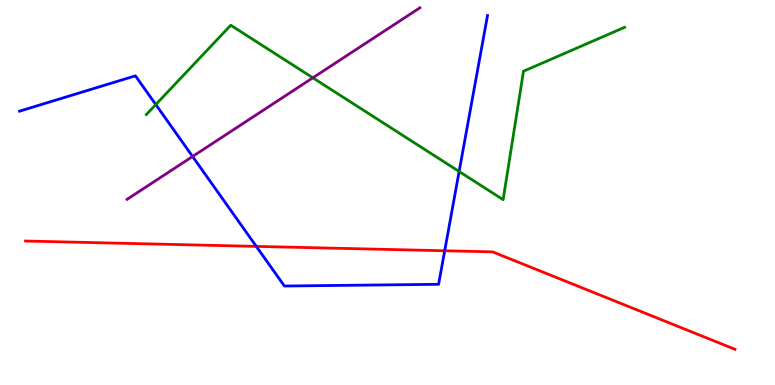[{'lines': ['blue', 'red'], 'intersections': [{'x': 3.31, 'y': 3.6}, {'x': 5.74, 'y': 3.49}]}, {'lines': ['green', 'red'], 'intersections': []}, {'lines': ['purple', 'red'], 'intersections': []}, {'lines': ['blue', 'green'], 'intersections': [{'x': 2.01, 'y': 7.28}, {'x': 5.92, 'y': 5.55}]}, {'lines': ['blue', 'purple'], 'intersections': [{'x': 2.48, 'y': 5.94}]}, {'lines': ['green', 'purple'], 'intersections': [{'x': 4.04, 'y': 7.98}]}]